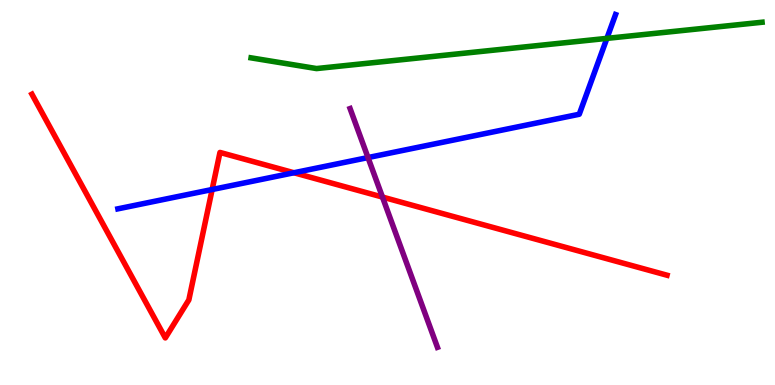[{'lines': ['blue', 'red'], 'intersections': [{'x': 2.74, 'y': 5.08}, {'x': 3.79, 'y': 5.51}]}, {'lines': ['green', 'red'], 'intersections': []}, {'lines': ['purple', 'red'], 'intersections': [{'x': 4.94, 'y': 4.88}]}, {'lines': ['blue', 'green'], 'intersections': [{'x': 7.83, 'y': 9.0}]}, {'lines': ['blue', 'purple'], 'intersections': [{'x': 4.75, 'y': 5.91}]}, {'lines': ['green', 'purple'], 'intersections': []}]